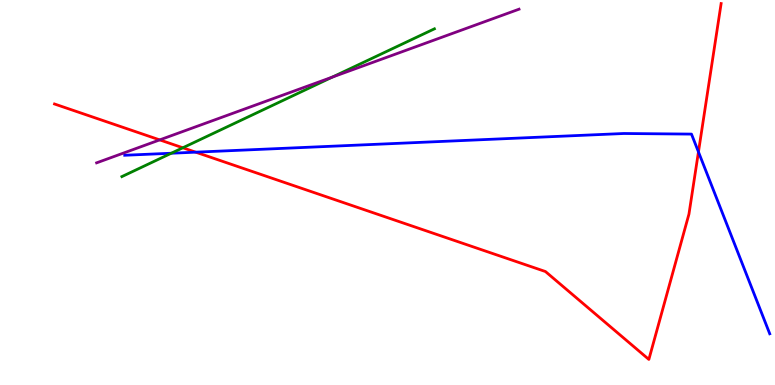[{'lines': ['blue', 'red'], 'intersections': [{'x': 2.52, 'y': 6.05}, {'x': 9.01, 'y': 6.05}]}, {'lines': ['green', 'red'], 'intersections': [{'x': 2.36, 'y': 6.16}]}, {'lines': ['purple', 'red'], 'intersections': [{'x': 2.06, 'y': 6.37}]}, {'lines': ['blue', 'green'], 'intersections': [{'x': 2.21, 'y': 6.02}]}, {'lines': ['blue', 'purple'], 'intersections': []}, {'lines': ['green', 'purple'], 'intersections': [{'x': 4.29, 'y': 8.0}]}]